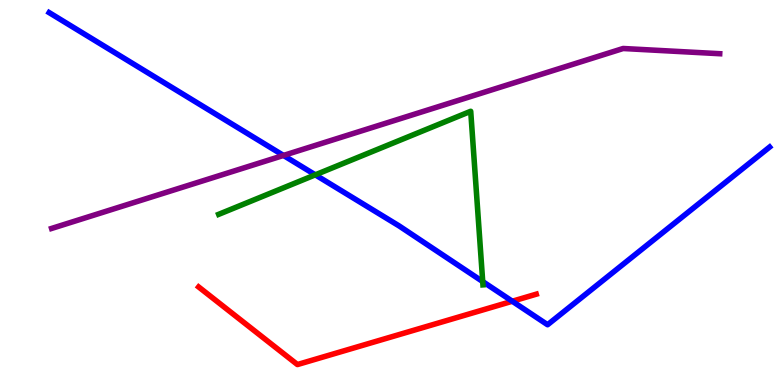[{'lines': ['blue', 'red'], 'intersections': [{'x': 6.61, 'y': 2.18}]}, {'lines': ['green', 'red'], 'intersections': []}, {'lines': ['purple', 'red'], 'intersections': []}, {'lines': ['blue', 'green'], 'intersections': [{'x': 4.07, 'y': 5.46}, {'x': 6.23, 'y': 2.69}]}, {'lines': ['blue', 'purple'], 'intersections': [{'x': 3.66, 'y': 5.96}]}, {'lines': ['green', 'purple'], 'intersections': []}]